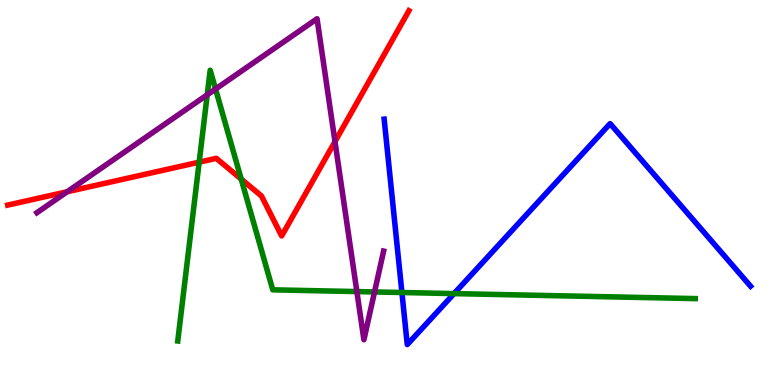[{'lines': ['blue', 'red'], 'intersections': []}, {'lines': ['green', 'red'], 'intersections': [{'x': 2.57, 'y': 5.79}, {'x': 3.11, 'y': 5.35}]}, {'lines': ['purple', 'red'], 'intersections': [{'x': 0.866, 'y': 5.02}, {'x': 4.32, 'y': 6.32}]}, {'lines': ['blue', 'green'], 'intersections': [{'x': 5.19, 'y': 2.4}, {'x': 5.86, 'y': 2.37}]}, {'lines': ['blue', 'purple'], 'intersections': []}, {'lines': ['green', 'purple'], 'intersections': [{'x': 2.67, 'y': 7.54}, {'x': 2.78, 'y': 7.69}, {'x': 4.6, 'y': 2.43}, {'x': 4.83, 'y': 2.42}]}]